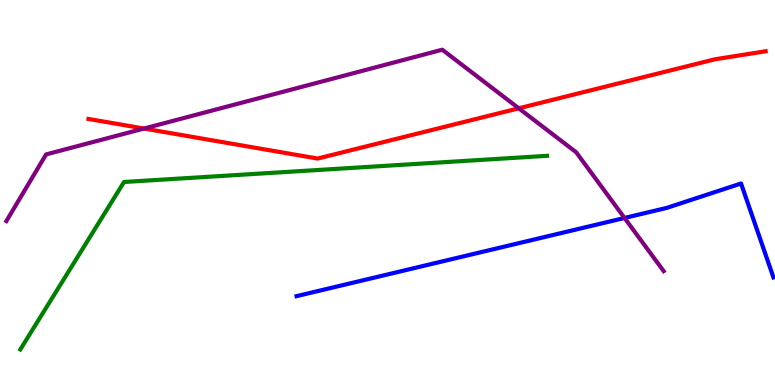[{'lines': ['blue', 'red'], 'intersections': []}, {'lines': ['green', 'red'], 'intersections': []}, {'lines': ['purple', 'red'], 'intersections': [{'x': 1.86, 'y': 6.66}, {'x': 6.69, 'y': 7.19}]}, {'lines': ['blue', 'green'], 'intersections': []}, {'lines': ['blue', 'purple'], 'intersections': [{'x': 8.06, 'y': 4.34}]}, {'lines': ['green', 'purple'], 'intersections': []}]